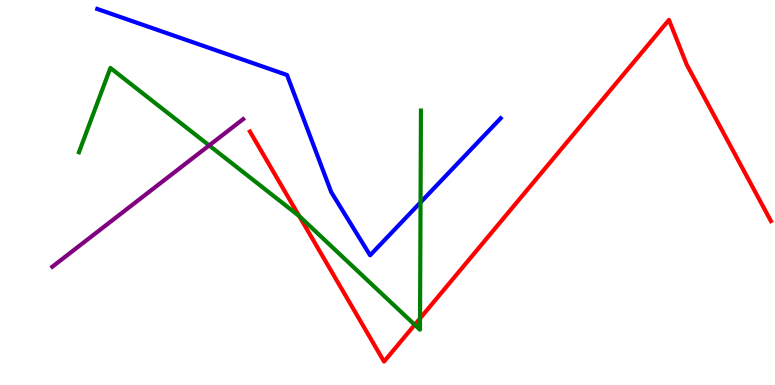[{'lines': ['blue', 'red'], 'intersections': []}, {'lines': ['green', 'red'], 'intersections': [{'x': 3.86, 'y': 4.39}, {'x': 5.35, 'y': 1.56}, {'x': 5.42, 'y': 1.73}]}, {'lines': ['purple', 'red'], 'intersections': []}, {'lines': ['blue', 'green'], 'intersections': [{'x': 5.43, 'y': 4.74}]}, {'lines': ['blue', 'purple'], 'intersections': []}, {'lines': ['green', 'purple'], 'intersections': [{'x': 2.7, 'y': 6.22}]}]